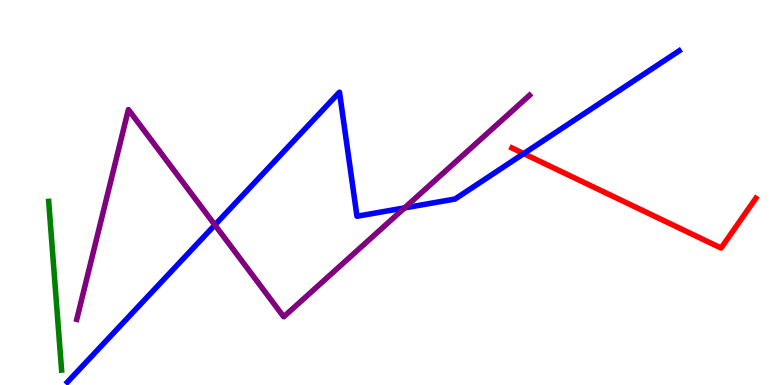[{'lines': ['blue', 'red'], 'intersections': [{'x': 6.76, 'y': 6.01}]}, {'lines': ['green', 'red'], 'intersections': []}, {'lines': ['purple', 'red'], 'intersections': []}, {'lines': ['blue', 'green'], 'intersections': []}, {'lines': ['blue', 'purple'], 'intersections': [{'x': 2.77, 'y': 4.16}, {'x': 5.22, 'y': 4.6}]}, {'lines': ['green', 'purple'], 'intersections': []}]